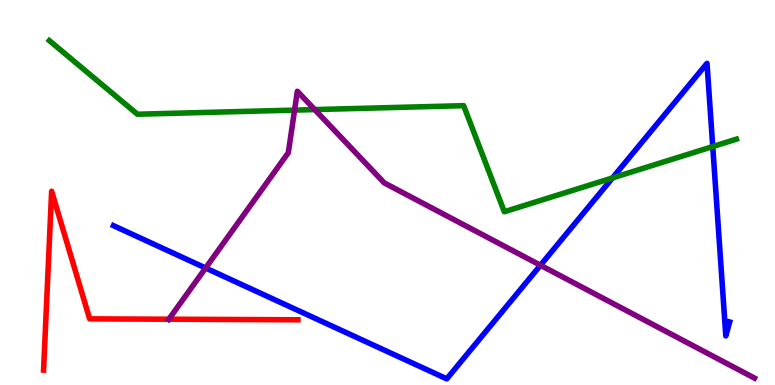[{'lines': ['blue', 'red'], 'intersections': []}, {'lines': ['green', 'red'], 'intersections': []}, {'lines': ['purple', 'red'], 'intersections': [{'x': 2.18, 'y': 1.71}]}, {'lines': ['blue', 'green'], 'intersections': [{'x': 7.9, 'y': 5.38}, {'x': 9.2, 'y': 6.19}]}, {'lines': ['blue', 'purple'], 'intersections': [{'x': 2.65, 'y': 3.04}, {'x': 6.97, 'y': 3.11}]}, {'lines': ['green', 'purple'], 'intersections': [{'x': 3.8, 'y': 7.14}, {'x': 4.06, 'y': 7.15}]}]